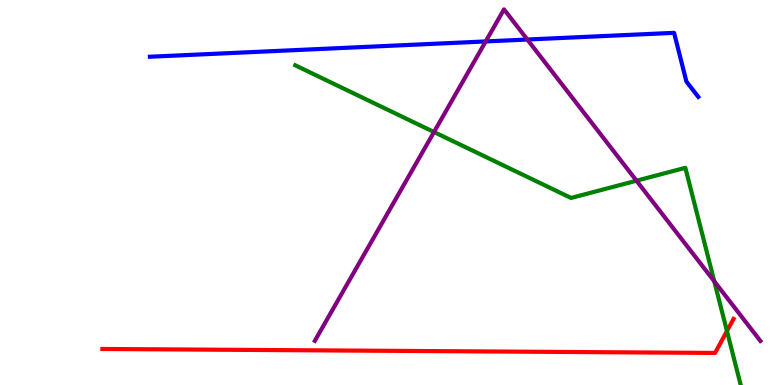[{'lines': ['blue', 'red'], 'intersections': []}, {'lines': ['green', 'red'], 'intersections': [{'x': 9.38, 'y': 1.4}]}, {'lines': ['purple', 'red'], 'intersections': []}, {'lines': ['blue', 'green'], 'intersections': []}, {'lines': ['blue', 'purple'], 'intersections': [{'x': 6.27, 'y': 8.92}, {'x': 6.8, 'y': 8.97}]}, {'lines': ['green', 'purple'], 'intersections': [{'x': 5.6, 'y': 6.57}, {'x': 8.21, 'y': 5.31}, {'x': 9.22, 'y': 2.69}]}]